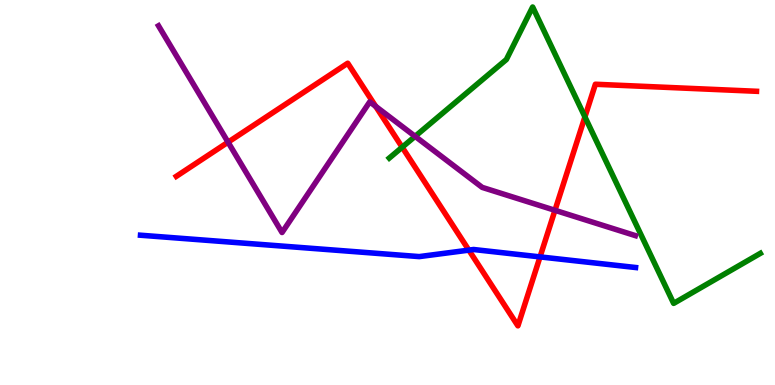[{'lines': ['blue', 'red'], 'intersections': [{'x': 6.05, 'y': 3.5}, {'x': 6.97, 'y': 3.33}]}, {'lines': ['green', 'red'], 'intersections': [{'x': 5.19, 'y': 6.18}, {'x': 7.55, 'y': 6.96}]}, {'lines': ['purple', 'red'], 'intersections': [{'x': 2.94, 'y': 6.31}, {'x': 4.85, 'y': 7.24}, {'x': 7.16, 'y': 4.54}]}, {'lines': ['blue', 'green'], 'intersections': []}, {'lines': ['blue', 'purple'], 'intersections': []}, {'lines': ['green', 'purple'], 'intersections': [{'x': 5.36, 'y': 6.46}]}]